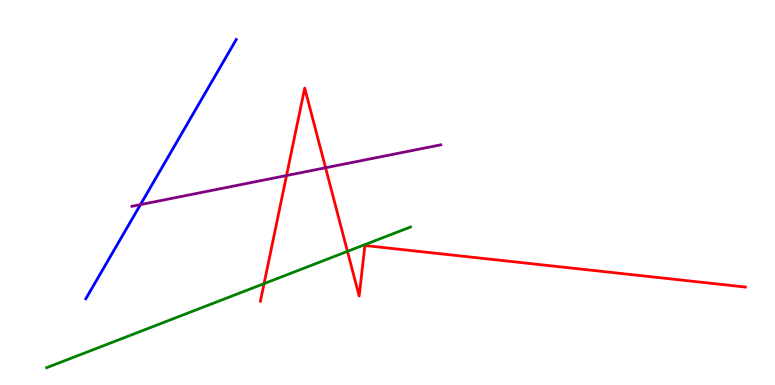[{'lines': ['blue', 'red'], 'intersections': []}, {'lines': ['green', 'red'], 'intersections': [{'x': 3.41, 'y': 2.63}, {'x': 4.48, 'y': 3.47}]}, {'lines': ['purple', 'red'], 'intersections': [{'x': 3.7, 'y': 5.44}, {'x': 4.2, 'y': 5.64}]}, {'lines': ['blue', 'green'], 'intersections': []}, {'lines': ['blue', 'purple'], 'intersections': [{'x': 1.81, 'y': 4.69}]}, {'lines': ['green', 'purple'], 'intersections': []}]